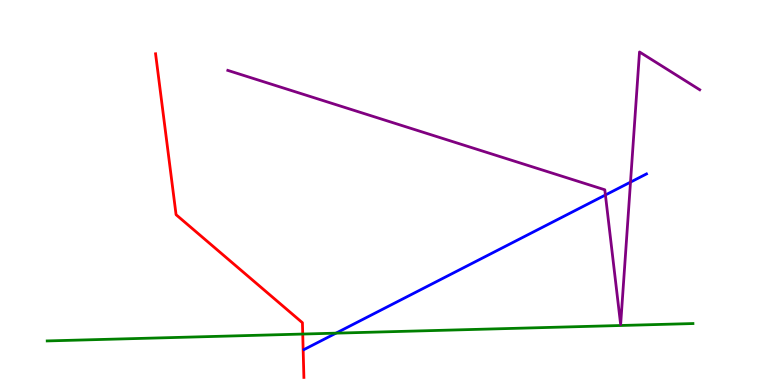[{'lines': ['blue', 'red'], 'intersections': []}, {'lines': ['green', 'red'], 'intersections': [{'x': 3.91, 'y': 1.32}]}, {'lines': ['purple', 'red'], 'intersections': []}, {'lines': ['blue', 'green'], 'intersections': [{'x': 4.34, 'y': 1.35}]}, {'lines': ['blue', 'purple'], 'intersections': [{'x': 7.81, 'y': 4.94}, {'x': 8.14, 'y': 5.27}]}, {'lines': ['green', 'purple'], 'intersections': []}]